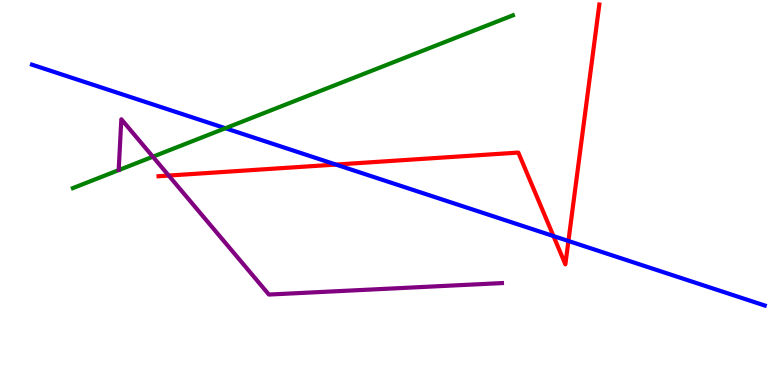[{'lines': ['blue', 'red'], 'intersections': [{'x': 4.33, 'y': 5.73}, {'x': 7.14, 'y': 3.87}, {'x': 7.33, 'y': 3.74}]}, {'lines': ['green', 'red'], 'intersections': []}, {'lines': ['purple', 'red'], 'intersections': [{'x': 2.18, 'y': 5.44}]}, {'lines': ['blue', 'green'], 'intersections': [{'x': 2.91, 'y': 6.67}]}, {'lines': ['blue', 'purple'], 'intersections': []}, {'lines': ['green', 'purple'], 'intersections': [{'x': 1.97, 'y': 5.93}]}]